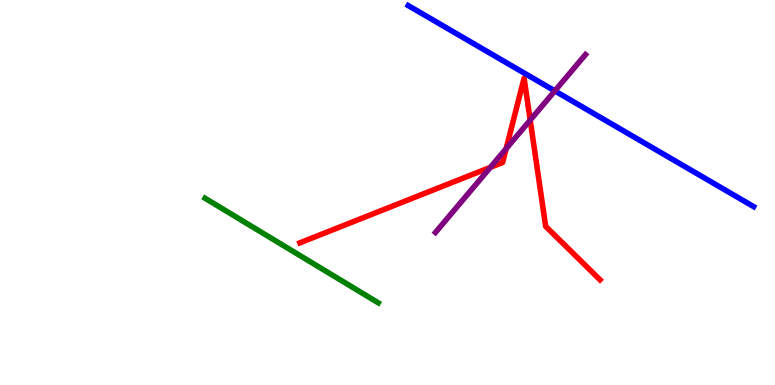[{'lines': ['blue', 'red'], 'intersections': []}, {'lines': ['green', 'red'], 'intersections': []}, {'lines': ['purple', 'red'], 'intersections': [{'x': 6.33, 'y': 5.65}, {'x': 6.53, 'y': 6.14}, {'x': 6.84, 'y': 6.88}]}, {'lines': ['blue', 'green'], 'intersections': []}, {'lines': ['blue', 'purple'], 'intersections': [{'x': 7.16, 'y': 7.64}]}, {'lines': ['green', 'purple'], 'intersections': []}]